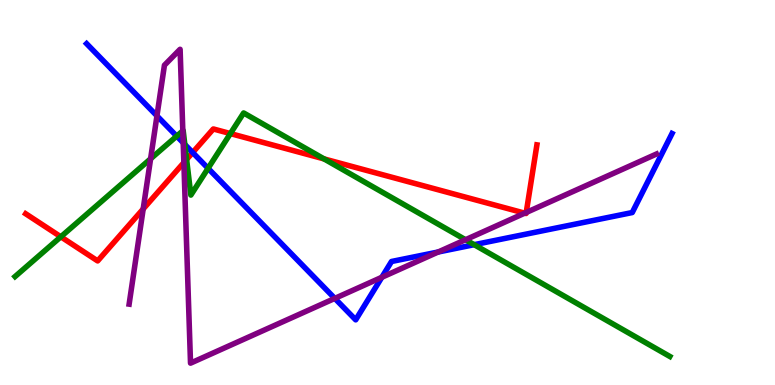[{'lines': ['blue', 'red'], 'intersections': [{'x': 2.49, 'y': 6.04}]}, {'lines': ['green', 'red'], 'intersections': [{'x': 0.785, 'y': 3.85}, {'x': 2.41, 'y': 5.86}, {'x': 2.97, 'y': 6.53}, {'x': 4.18, 'y': 5.87}]}, {'lines': ['purple', 'red'], 'intersections': [{'x': 1.85, 'y': 4.57}, {'x': 2.37, 'y': 5.78}, {'x': 6.77, 'y': 4.46}, {'x': 6.79, 'y': 4.48}]}, {'lines': ['blue', 'green'], 'intersections': [{'x': 2.28, 'y': 6.46}, {'x': 2.38, 'y': 6.25}, {'x': 2.68, 'y': 5.63}, {'x': 6.12, 'y': 3.64}]}, {'lines': ['blue', 'purple'], 'intersections': [{'x': 2.03, 'y': 6.99}, {'x': 2.36, 'y': 6.29}, {'x': 4.32, 'y': 2.25}, {'x': 4.93, 'y': 2.8}, {'x': 5.65, 'y': 3.45}]}, {'lines': ['green', 'purple'], 'intersections': [{'x': 1.94, 'y': 5.88}, {'x': 2.36, 'y': 6.6}, {'x': 6.01, 'y': 3.77}]}]